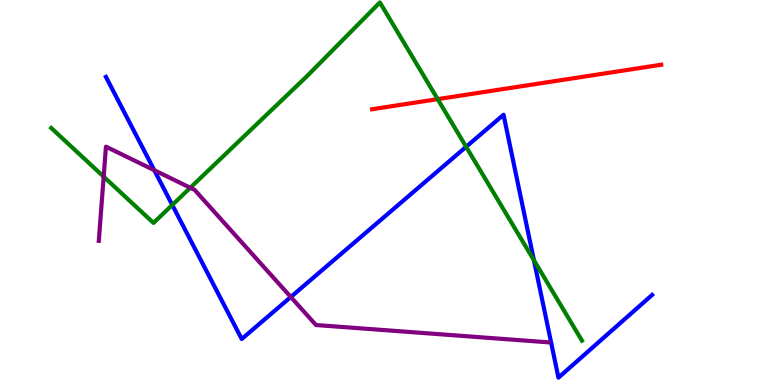[{'lines': ['blue', 'red'], 'intersections': []}, {'lines': ['green', 'red'], 'intersections': [{'x': 5.65, 'y': 7.42}]}, {'lines': ['purple', 'red'], 'intersections': []}, {'lines': ['blue', 'green'], 'intersections': [{'x': 2.22, 'y': 4.68}, {'x': 6.01, 'y': 6.19}, {'x': 6.89, 'y': 3.24}]}, {'lines': ['blue', 'purple'], 'intersections': [{'x': 1.99, 'y': 5.58}, {'x': 3.75, 'y': 2.29}]}, {'lines': ['green', 'purple'], 'intersections': [{'x': 1.34, 'y': 5.41}, {'x': 2.46, 'y': 5.12}]}]